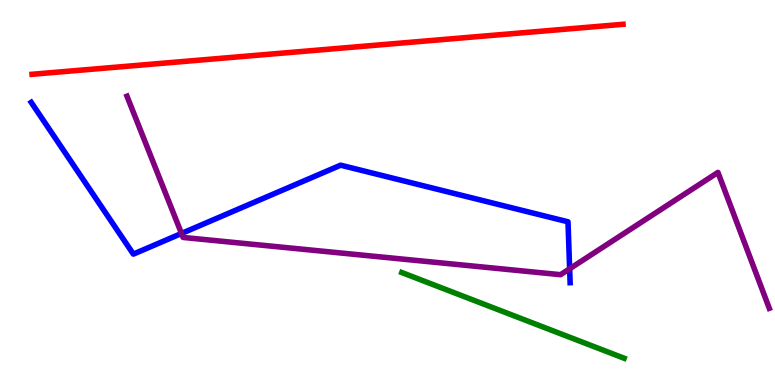[{'lines': ['blue', 'red'], 'intersections': []}, {'lines': ['green', 'red'], 'intersections': []}, {'lines': ['purple', 'red'], 'intersections': []}, {'lines': ['blue', 'green'], 'intersections': []}, {'lines': ['blue', 'purple'], 'intersections': [{'x': 2.34, 'y': 3.94}, {'x': 7.35, 'y': 3.02}]}, {'lines': ['green', 'purple'], 'intersections': []}]